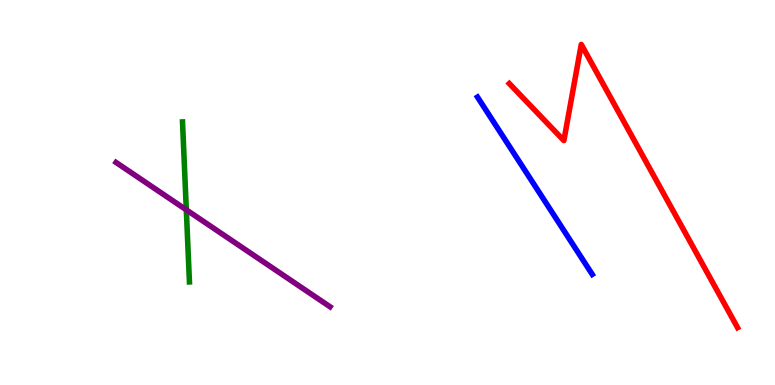[{'lines': ['blue', 'red'], 'intersections': []}, {'lines': ['green', 'red'], 'intersections': []}, {'lines': ['purple', 'red'], 'intersections': []}, {'lines': ['blue', 'green'], 'intersections': []}, {'lines': ['blue', 'purple'], 'intersections': []}, {'lines': ['green', 'purple'], 'intersections': [{'x': 2.4, 'y': 4.55}]}]